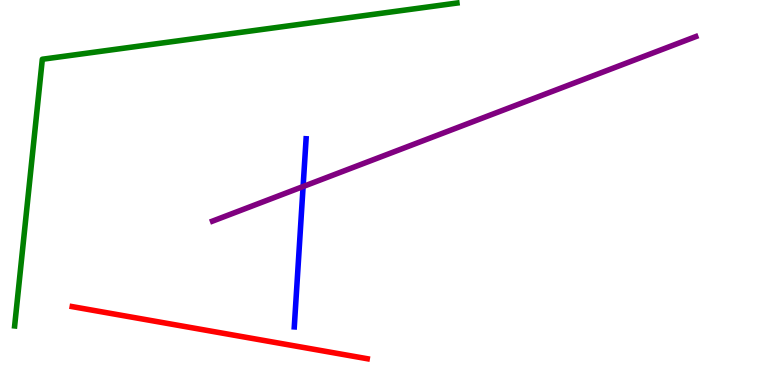[{'lines': ['blue', 'red'], 'intersections': []}, {'lines': ['green', 'red'], 'intersections': []}, {'lines': ['purple', 'red'], 'intersections': []}, {'lines': ['blue', 'green'], 'intersections': []}, {'lines': ['blue', 'purple'], 'intersections': [{'x': 3.91, 'y': 5.15}]}, {'lines': ['green', 'purple'], 'intersections': []}]